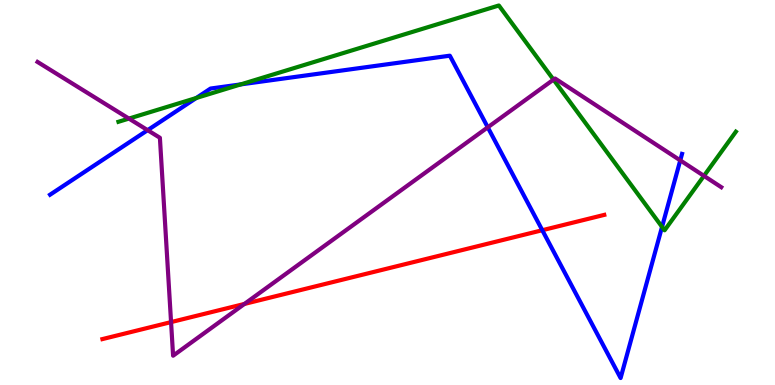[{'lines': ['blue', 'red'], 'intersections': [{'x': 7.0, 'y': 4.02}]}, {'lines': ['green', 'red'], 'intersections': []}, {'lines': ['purple', 'red'], 'intersections': [{'x': 2.21, 'y': 1.63}, {'x': 3.15, 'y': 2.11}]}, {'lines': ['blue', 'green'], 'intersections': [{'x': 2.53, 'y': 7.45}, {'x': 3.11, 'y': 7.81}, {'x': 8.54, 'y': 4.11}]}, {'lines': ['blue', 'purple'], 'intersections': [{'x': 1.9, 'y': 6.62}, {'x': 6.29, 'y': 6.69}, {'x': 8.78, 'y': 5.83}]}, {'lines': ['green', 'purple'], 'intersections': [{'x': 1.66, 'y': 6.92}, {'x': 7.14, 'y': 7.93}, {'x': 9.08, 'y': 5.43}]}]